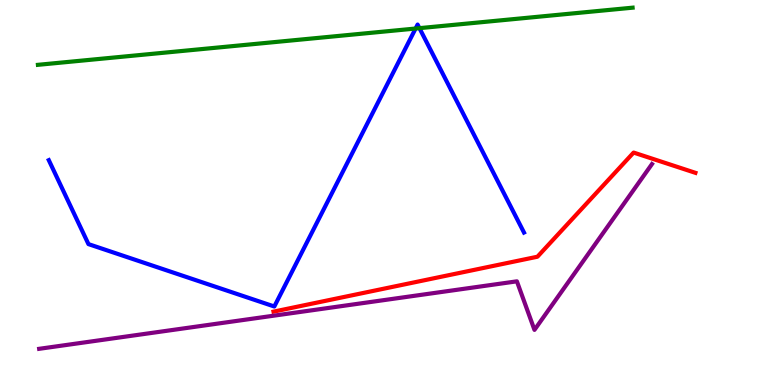[{'lines': ['blue', 'red'], 'intersections': []}, {'lines': ['green', 'red'], 'intersections': []}, {'lines': ['purple', 'red'], 'intersections': []}, {'lines': ['blue', 'green'], 'intersections': [{'x': 5.36, 'y': 9.26}, {'x': 5.41, 'y': 9.27}]}, {'lines': ['blue', 'purple'], 'intersections': []}, {'lines': ['green', 'purple'], 'intersections': []}]